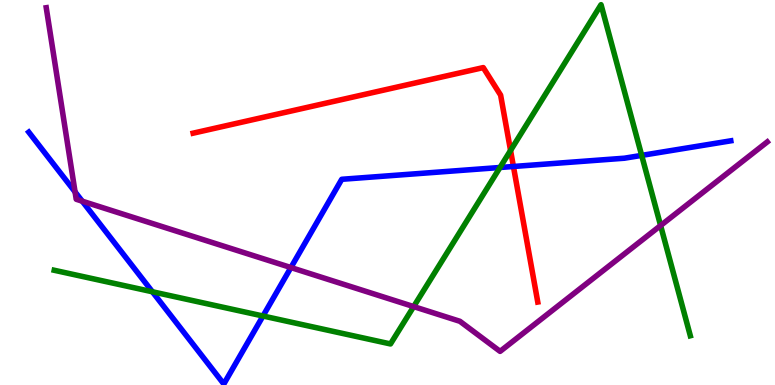[{'lines': ['blue', 'red'], 'intersections': [{'x': 6.62, 'y': 5.68}]}, {'lines': ['green', 'red'], 'intersections': [{'x': 6.59, 'y': 6.09}]}, {'lines': ['purple', 'red'], 'intersections': []}, {'lines': ['blue', 'green'], 'intersections': [{'x': 1.97, 'y': 2.42}, {'x': 3.39, 'y': 1.79}, {'x': 6.45, 'y': 5.65}, {'x': 8.28, 'y': 5.96}]}, {'lines': ['blue', 'purple'], 'intersections': [{'x': 0.969, 'y': 5.02}, {'x': 1.06, 'y': 4.77}, {'x': 3.75, 'y': 3.05}]}, {'lines': ['green', 'purple'], 'intersections': [{'x': 5.34, 'y': 2.04}, {'x': 8.52, 'y': 4.14}]}]